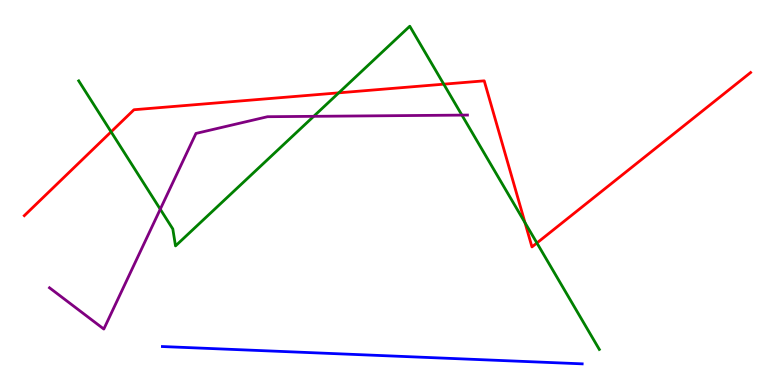[{'lines': ['blue', 'red'], 'intersections': []}, {'lines': ['green', 'red'], 'intersections': [{'x': 1.43, 'y': 6.58}, {'x': 4.37, 'y': 7.59}, {'x': 5.73, 'y': 7.81}, {'x': 6.77, 'y': 4.22}, {'x': 6.93, 'y': 3.69}]}, {'lines': ['purple', 'red'], 'intersections': []}, {'lines': ['blue', 'green'], 'intersections': []}, {'lines': ['blue', 'purple'], 'intersections': []}, {'lines': ['green', 'purple'], 'intersections': [{'x': 2.07, 'y': 4.57}, {'x': 4.05, 'y': 6.98}, {'x': 5.96, 'y': 7.01}]}]